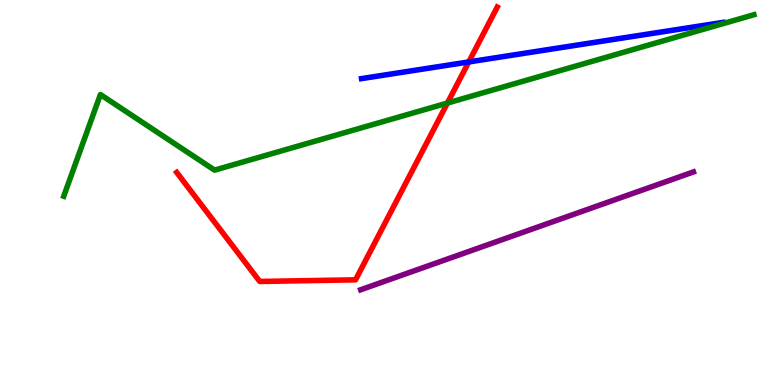[{'lines': ['blue', 'red'], 'intersections': [{'x': 6.05, 'y': 8.39}]}, {'lines': ['green', 'red'], 'intersections': [{'x': 5.77, 'y': 7.32}]}, {'lines': ['purple', 'red'], 'intersections': []}, {'lines': ['blue', 'green'], 'intersections': []}, {'lines': ['blue', 'purple'], 'intersections': []}, {'lines': ['green', 'purple'], 'intersections': []}]